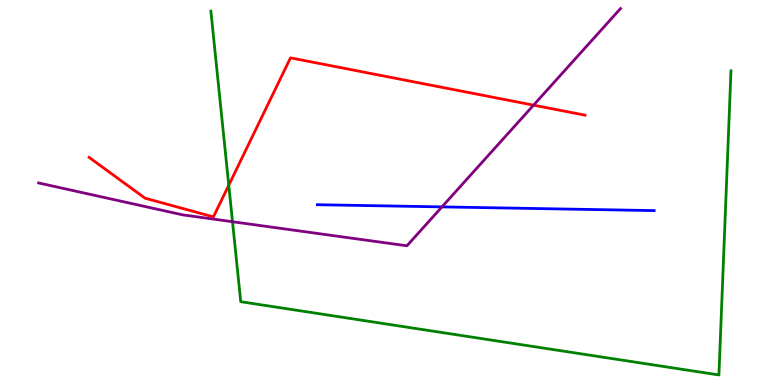[{'lines': ['blue', 'red'], 'intersections': []}, {'lines': ['green', 'red'], 'intersections': [{'x': 2.95, 'y': 5.19}]}, {'lines': ['purple', 'red'], 'intersections': [{'x': 6.88, 'y': 7.27}]}, {'lines': ['blue', 'green'], 'intersections': []}, {'lines': ['blue', 'purple'], 'intersections': [{'x': 5.7, 'y': 4.63}]}, {'lines': ['green', 'purple'], 'intersections': [{'x': 3.0, 'y': 4.24}]}]